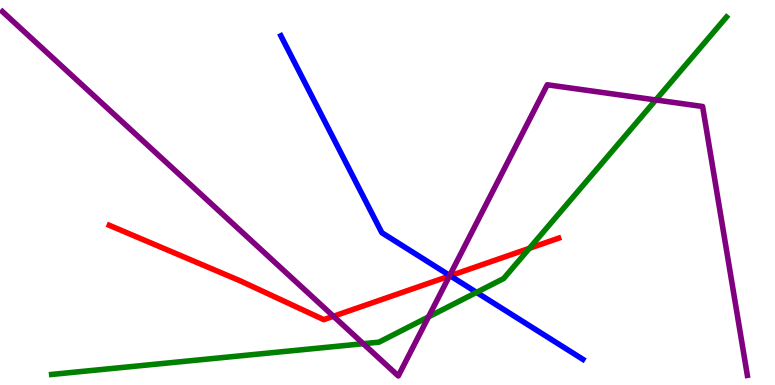[{'lines': ['blue', 'red'], 'intersections': [{'x': 5.81, 'y': 2.84}]}, {'lines': ['green', 'red'], 'intersections': [{'x': 6.83, 'y': 3.55}]}, {'lines': ['purple', 'red'], 'intersections': [{'x': 4.3, 'y': 1.79}, {'x': 5.8, 'y': 2.83}]}, {'lines': ['blue', 'green'], 'intersections': [{'x': 6.15, 'y': 2.41}]}, {'lines': ['blue', 'purple'], 'intersections': [{'x': 5.8, 'y': 2.85}]}, {'lines': ['green', 'purple'], 'intersections': [{'x': 4.69, 'y': 1.07}, {'x': 5.53, 'y': 1.77}, {'x': 8.46, 'y': 7.4}]}]